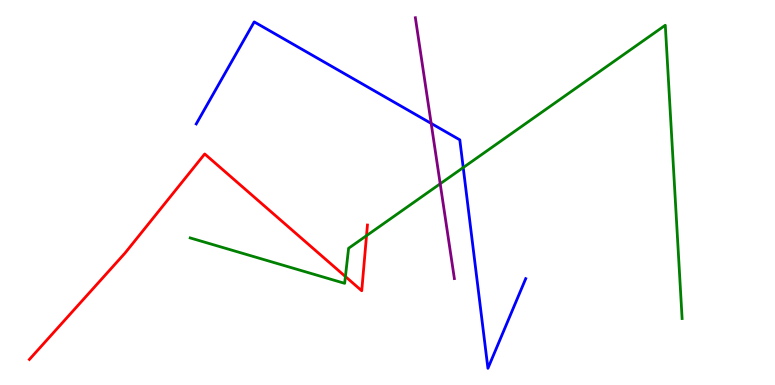[{'lines': ['blue', 'red'], 'intersections': []}, {'lines': ['green', 'red'], 'intersections': [{'x': 4.46, 'y': 2.82}, {'x': 4.73, 'y': 3.88}]}, {'lines': ['purple', 'red'], 'intersections': []}, {'lines': ['blue', 'green'], 'intersections': [{'x': 5.98, 'y': 5.65}]}, {'lines': ['blue', 'purple'], 'intersections': [{'x': 5.56, 'y': 6.79}]}, {'lines': ['green', 'purple'], 'intersections': [{'x': 5.68, 'y': 5.23}]}]